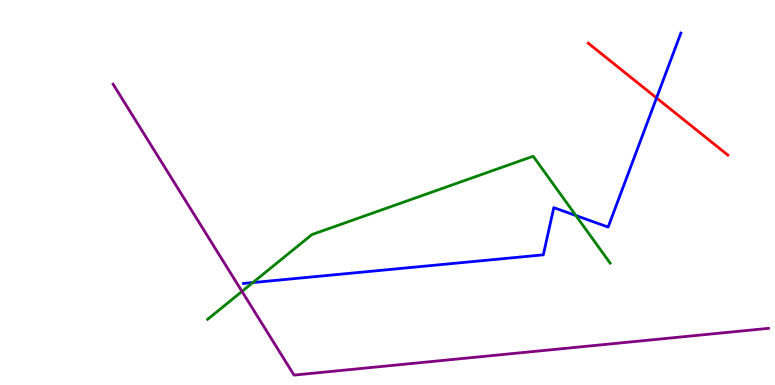[{'lines': ['blue', 'red'], 'intersections': [{'x': 8.47, 'y': 7.46}]}, {'lines': ['green', 'red'], 'intersections': []}, {'lines': ['purple', 'red'], 'intersections': []}, {'lines': ['blue', 'green'], 'intersections': [{'x': 3.26, 'y': 2.66}, {'x': 7.43, 'y': 4.4}]}, {'lines': ['blue', 'purple'], 'intersections': []}, {'lines': ['green', 'purple'], 'intersections': [{'x': 3.12, 'y': 2.43}]}]